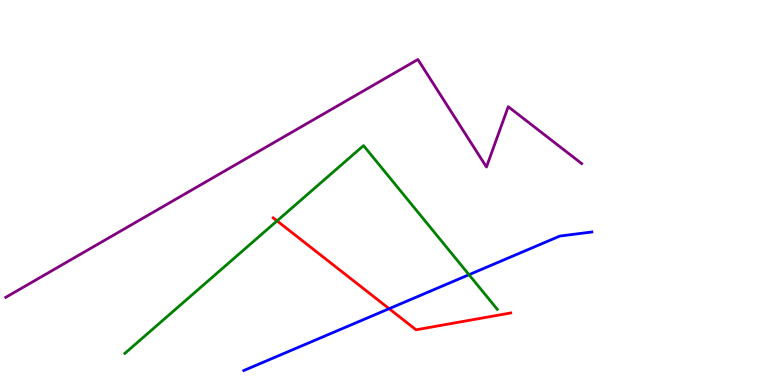[{'lines': ['blue', 'red'], 'intersections': [{'x': 5.02, 'y': 1.98}]}, {'lines': ['green', 'red'], 'intersections': [{'x': 3.57, 'y': 4.26}]}, {'lines': ['purple', 'red'], 'intersections': []}, {'lines': ['blue', 'green'], 'intersections': [{'x': 6.05, 'y': 2.86}]}, {'lines': ['blue', 'purple'], 'intersections': []}, {'lines': ['green', 'purple'], 'intersections': []}]